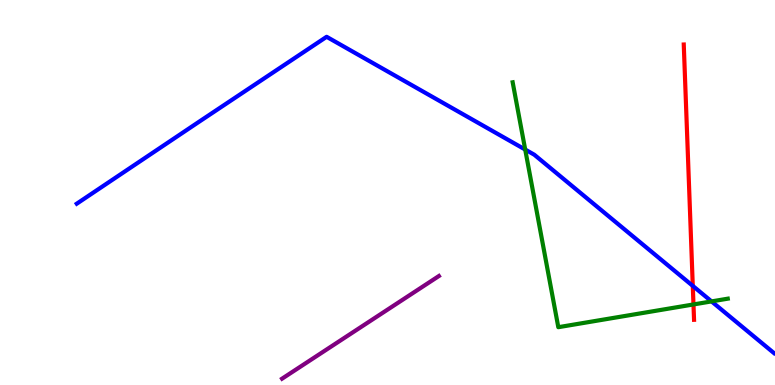[{'lines': ['blue', 'red'], 'intersections': [{'x': 8.94, 'y': 2.57}]}, {'lines': ['green', 'red'], 'intersections': [{'x': 8.95, 'y': 2.09}]}, {'lines': ['purple', 'red'], 'intersections': []}, {'lines': ['blue', 'green'], 'intersections': [{'x': 6.78, 'y': 6.12}, {'x': 9.18, 'y': 2.17}]}, {'lines': ['blue', 'purple'], 'intersections': []}, {'lines': ['green', 'purple'], 'intersections': []}]